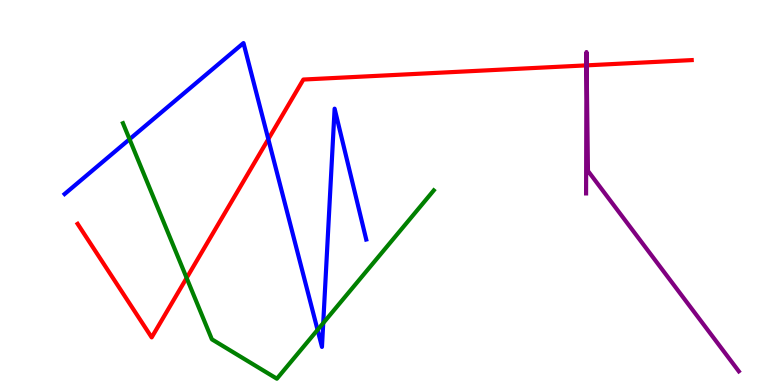[{'lines': ['blue', 'red'], 'intersections': [{'x': 3.46, 'y': 6.39}]}, {'lines': ['green', 'red'], 'intersections': [{'x': 2.41, 'y': 2.78}]}, {'lines': ['purple', 'red'], 'intersections': [{'x': 7.57, 'y': 8.3}, {'x': 7.57, 'y': 8.3}]}, {'lines': ['blue', 'green'], 'intersections': [{'x': 1.67, 'y': 6.38}, {'x': 4.1, 'y': 1.43}, {'x': 4.17, 'y': 1.61}]}, {'lines': ['blue', 'purple'], 'intersections': []}, {'lines': ['green', 'purple'], 'intersections': []}]